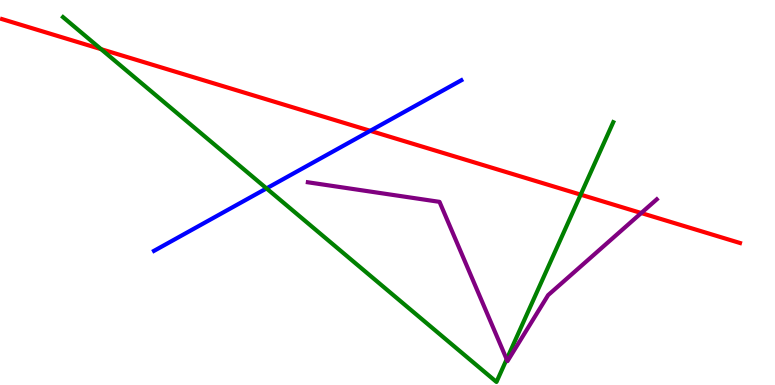[{'lines': ['blue', 'red'], 'intersections': [{'x': 4.78, 'y': 6.6}]}, {'lines': ['green', 'red'], 'intersections': [{'x': 1.3, 'y': 8.72}, {'x': 7.49, 'y': 4.94}]}, {'lines': ['purple', 'red'], 'intersections': [{'x': 8.27, 'y': 4.47}]}, {'lines': ['blue', 'green'], 'intersections': [{'x': 3.44, 'y': 5.11}]}, {'lines': ['blue', 'purple'], 'intersections': []}, {'lines': ['green', 'purple'], 'intersections': [{'x': 6.54, 'y': 0.668}]}]